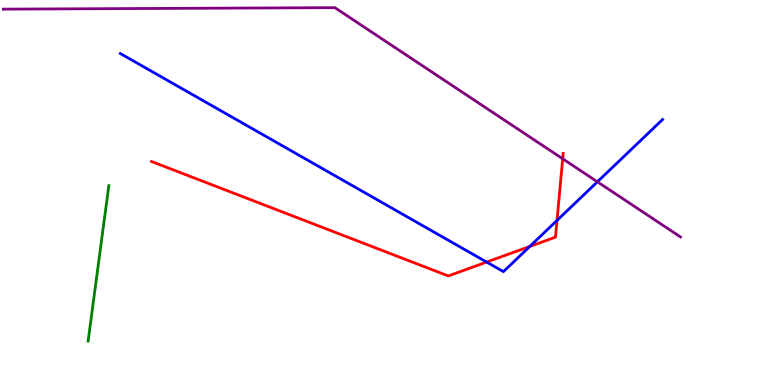[{'lines': ['blue', 'red'], 'intersections': [{'x': 6.28, 'y': 3.19}, {'x': 6.84, 'y': 3.6}, {'x': 7.19, 'y': 4.27}]}, {'lines': ['green', 'red'], 'intersections': []}, {'lines': ['purple', 'red'], 'intersections': [{'x': 7.26, 'y': 5.88}]}, {'lines': ['blue', 'green'], 'intersections': []}, {'lines': ['blue', 'purple'], 'intersections': [{'x': 7.71, 'y': 5.28}]}, {'lines': ['green', 'purple'], 'intersections': []}]